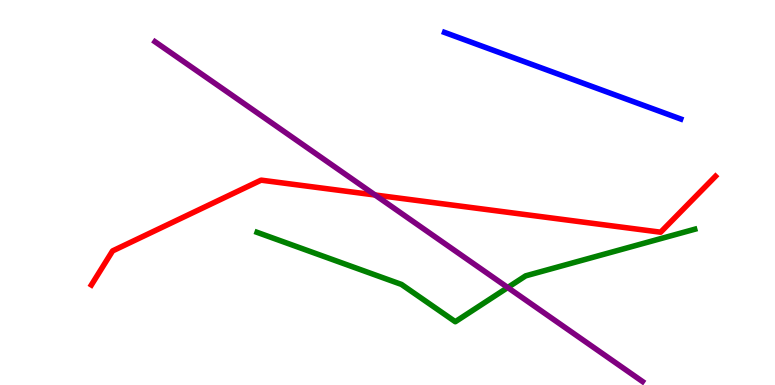[{'lines': ['blue', 'red'], 'intersections': []}, {'lines': ['green', 'red'], 'intersections': []}, {'lines': ['purple', 'red'], 'intersections': [{'x': 4.84, 'y': 4.94}]}, {'lines': ['blue', 'green'], 'intersections': []}, {'lines': ['blue', 'purple'], 'intersections': []}, {'lines': ['green', 'purple'], 'intersections': [{'x': 6.55, 'y': 2.53}]}]